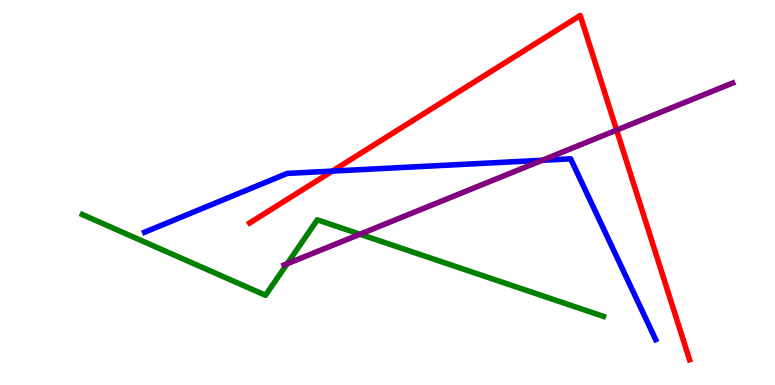[{'lines': ['blue', 'red'], 'intersections': [{'x': 4.29, 'y': 5.56}]}, {'lines': ['green', 'red'], 'intersections': []}, {'lines': ['purple', 'red'], 'intersections': [{'x': 7.96, 'y': 6.62}]}, {'lines': ['blue', 'green'], 'intersections': []}, {'lines': ['blue', 'purple'], 'intersections': [{'x': 7.0, 'y': 5.84}]}, {'lines': ['green', 'purple'], 'intersections': [{'x': 3.71, 'y': 3.15}, {'x': 4.64, 'y': 3.92}]}]